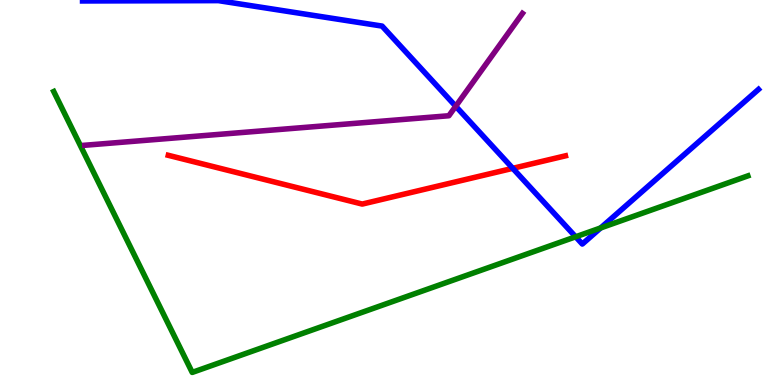[{'lines': ['blue', 'red'], 'intersections': [{'x': 6.62, 'y': 5.63}]}, {'lines': ['green', 'red'], 'intersections': []}, {'lines': ['purple', 'red'], 'intersections': []}, {'lines': ['blue', 'green'], 'intersections': [{'x': 7.43, 'y': 3.85}, {'x': 7.75, 'y': 4.08}]}, {'lines': ['blue', 'purple'], 'intersections': [{'x': 5.88, 'y': 7.24}]}, {'lines': ['green', 'purple'], 'intersections': []}]